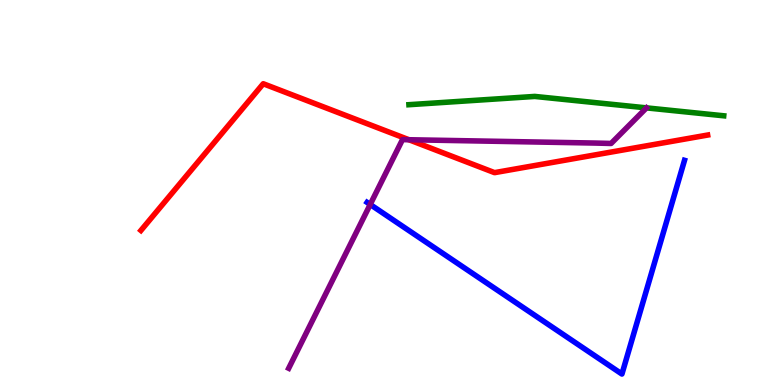[{'lines': ['blue', 'red'], 'intersections': []}, {'lines': ['green', 'red'], 'intersections': []}, {'lines': ['purple', 'red'], 'intersections': [{'x': 5.28, 'y': 6.37}]}, {'lines': ['blue', 'green'], 'intersections': []}, {'lines': ['blue', 'purple'], 'intersections': [{'x': 4.78, 'y': 4.69}]}, {'lines': ['green', 'purple'], 'intersections': []}]